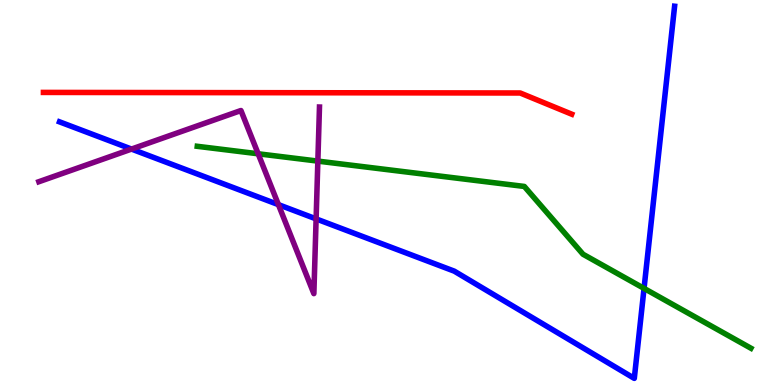[{'lines': ['blue', 'red'], 'intersections': []}, {'lines': ['green', 'red'], 'intersections': []}, {'lines': ['purple', 'red'], 'intersections': []}, {'lines': ['blue', 'green'], 'intersections': [{'x': 8.31, 'y': 2.51}]}, {'lines': ['blue', 'purple'], 'intersections': [{'x': 1.7, 'y': 6.13}, {'x': 3.59, 'y': 4.68}, {'x': 4.08, 'y': 4.31}]}, {'lines': ['green', 'purple'], 'intersections': [{'x': 3.33, 'y': 6.01}, {'x': 4.1, 'y': 5.82}]}]